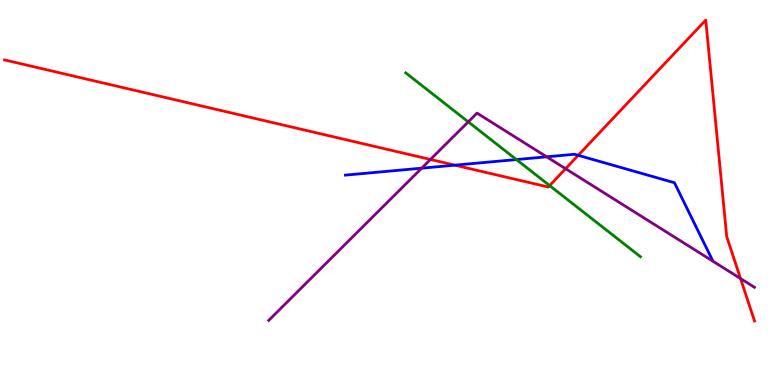[{'lines': ['blue', 'red'], 'intersections': [{'x': 5.87, 'y': 5.71}, {'x': 7.46, 'y': 5.97}]}, {'lines': ['green', 'red'], 'intersections': [{'x': 7.09, 'y': 5.18}]}, {'lines': ['purple', 'red'], 'intersections': [{'x': 5.55, 'y': 5.86}, {'x': 7.3, 'y': 5.62}, {'x': 9.56, 'y': 2.76}]}, {'lines': ['blue', 'green'], 'intersections': [{'x': 6.66, 'y': 5.86}]}, {'lines': ['blue', 'purple'], 'intersections': [{'x': 5.44, 'y': 5.63}, {'x': 7.05, 'y': 5.93}]}, {'lines': ['green', 'purple'], 'intersections': [{'x': 6.04, 'y': 6.83}]}]